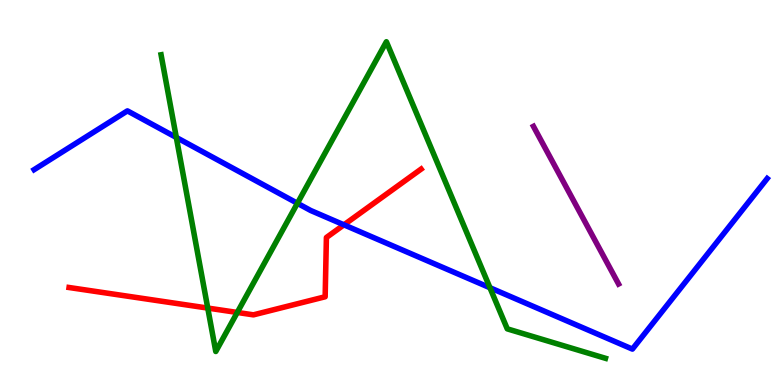[{'lines': ['blue', 'red'], 'intersections': [{'x': 4.44, 'y': 4.16}]}, {'lines': ['green', 'red'], 'intersections': [{'x': 2.68, 'y': 2.0}, {'x': 3.06, 'y': 1.88}]}, {'lines': ['purple', 'red'], 'intersections': []}, {'lines': ['blue', 'green'], 'intersections': [{'x': 2.27, 'y': 6.43}, {'x': 3.84, 'y': 4.72}, {'x': 6.32, 'y': 2.53}]}, {'lines': ['blue', 'purple'], 'intersections': []}, {'lines': ['green', 'purple'], 'intersections': []}]